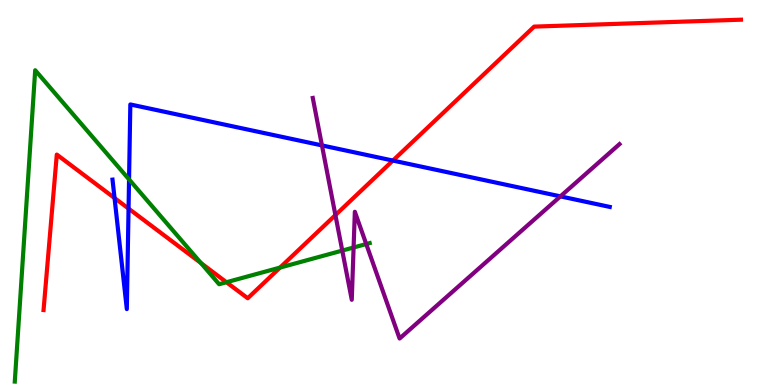[{'lines': ['blue', 'red'], 'intersections': [{'x': 1.48, 'y': 4.86}, {'x': 1.66, 'y': 4.58}, {'x': 5.07, 'y': 5.83}]}, {'lines': ['green', 'red'], 'intersections': [{'x': 2.59, 'y': 3.17}, {'x': 2.92, 'y': 2.67}, {'x': 3.61, 'y': 3.05}]}, {'lines': ['purple', 'red'], 'intersections': [{'x': 4.33, 'y': 4.41}]}, {'lines': ['blue', 'green'], 'intersections': [{'x': 1.67, 'y': 5.34}]}, {'lines': ['blue', 'purple'], 'intersections': [{'x': 4.15, 'y': 6.22}, {'x': 7.23, 'y': 4.9}]}, {'lines': ['green', 'purple'], 'intersections': [{'x': 4.42, 'y': 3.49}, {'x': 4.56, 'y': 3.57}, {'x': 4.73, 'y': 3.66}]}]